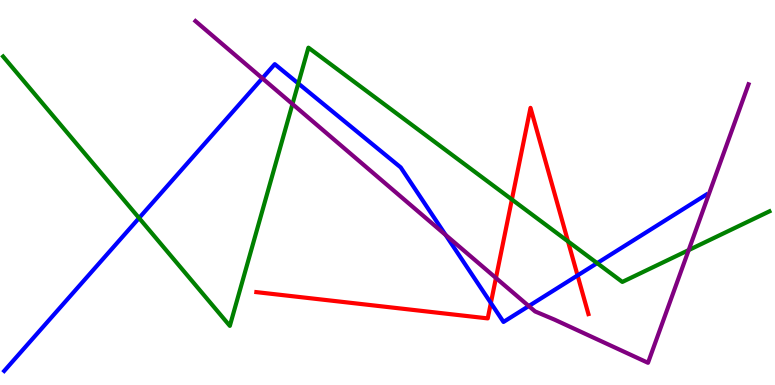[{'lines': ['blue', 'red'], 'intersections': [{'x': 6.33, 'y': 2.13}, {'x': 7.45, 'y': 2.85}]}, {'lines': ['green', 'red'], 'intersections': [{'x': 6.6, 'y': 4.82}, {'x': 7.33, 'y': 3.73}]}, {'lines': ['purple', 'red'], 'intersections': [{'x': 6.4, 'y': 2.78}]}, {'lines': ['blue', 'green'], 'intersections': [{'x': 1.79, 'y': 4.34}, {'x': 3.85, 'y': 7.83}, {'x': 7.71, 'y': 3.17}]}, {'lines': ['blue', 'purple'], 'intersections': [{'x': 3.38, 'y': 7.97}, {'x': 5.75, 'y': 3.9}, {'x': 6.82, 'y': 2.05}]}, {'lines': ['green', 'purple'], 'intersections': [{'x': 3.77, 'y': 7.3}, {'x': 8.89, 'y': 3.5}]}]